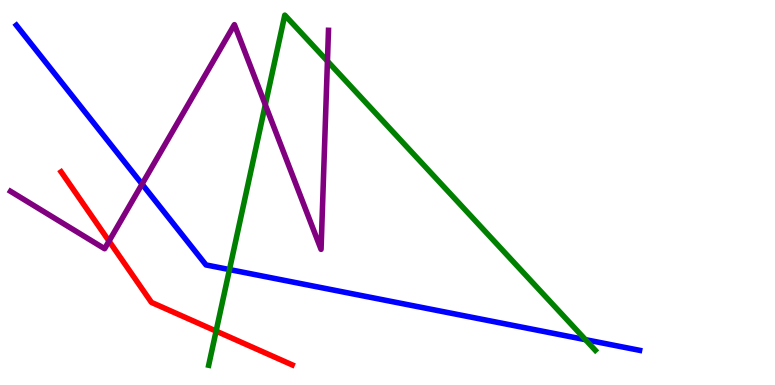[{'lines': ['blue', 'red'], 'intersections': []}, {'lines': ['green', 'red'], 'intersections': [{'x': 2.79, 'y': 1.4}]}, {'lines': ['purple', 'red'], 'intersections': [{'x': 1.41, 'y': 3.74}]}, {'lines': ['blue', 'green'], 'intersections': [{'x': 2.96, 'y': 3.0}, {'x': 7.55, 'y': 1.18}]}, {'lines': ['blue', 'purple'], 'intersections': [{'x': 1.83, 'y': 5.22}]}, {'lines': ['green', 'purple'], 'intersections': [{'x': 3.42, 'y': 7.28}, {'x': 4.23, 'y': 8.41}]}]